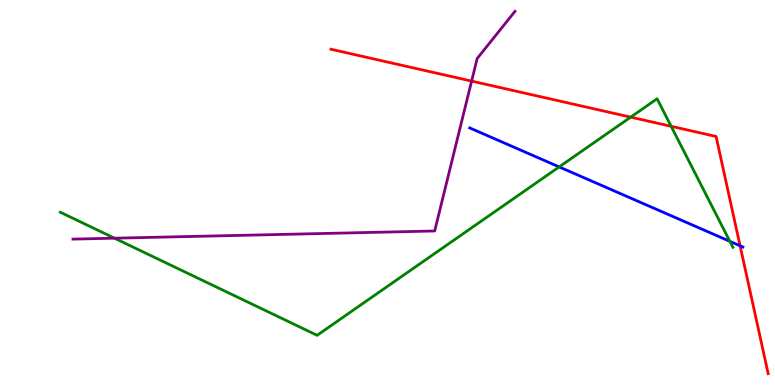[{'lines': ['blue', 'red'], 'intersections': [{'x': 9.55, 'y': 3.62}]}, {'lines': ['green', 'red'], 'intersections': [{'x': 8.14, 'y': 6.96}, {'x': 8.66, 'y': 6.72}]}, {'lines': ['purple', 'red'], 'intersections': [{'x': 6.09, 'y': 7.89}]}, {'lines': ['blue', 'green'], 'intersections': [{'x': 7.22, 'y': 5.66}, {'x': 9.42, 'y': 3.73}]}, {'lines': ['blue', 'purple'], 'intersections': []}, {'lines': ['green', 'purple'], 'intersections': [{'x': 1.48, 'y': 3.81}]}]